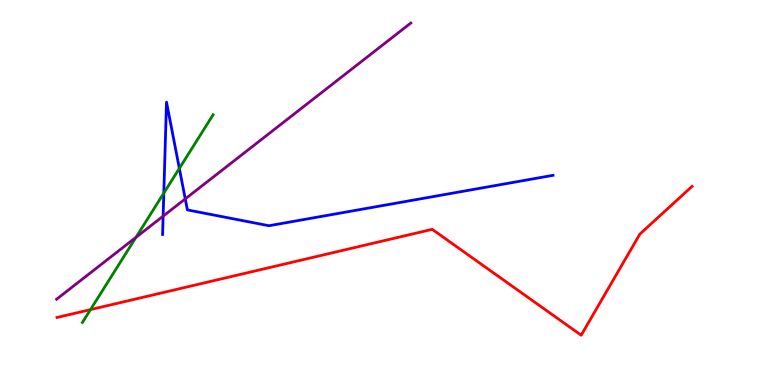[{'lines': ['blue', 'red'], 'intersections': []}, {'lines': ['green', 'red'], 'intersections': [{'x': 1.17, 'y': 1.96}]}, {'lines': ['purple', 'red'], 'intersections': []}, {'lines': ['blue', 'green'], 'intersections': [{'x': 2.11, 'y': 4.98}, {'x': 2.31, 'y': 5.63}]}, {'lines': ['blue', 'purple'], 'intersections': [{'x': 2.1, 'y': 4.39}, {'x': 2.39, 'y': 4.83}]}, {'lines': ['green', 'purple'], 'intersections': [{'x': 1.75, 'y': 3.84}]}]